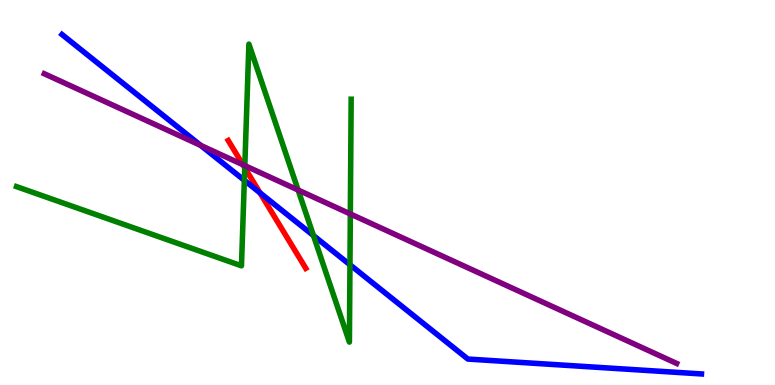[{'lines': ['blue', 'red'], 'intersections': [{'x': 3.35, 'y': 4.99}]}, {'lines': ['green', 'red'], 'intersections': [{'x': 3.16, 'y': 5.64}]}, {'lines': ['purple', 'red'], 'intersections': [{'x': 3.13, 'y': 5.72}]}, {'lines': ['blue', 'green'], 'intersections': [{'x': 3.15, 'y': 5.32}, {'x': 4.04, 'y': 3.88}, {'x': 4.52, 'y': 3.12}]}, {'lines': ['blue', 'purple'], 'intersections': [{'x': 2.59, 'y': 6.22}]}, {'lines': ['green', 'purple'], 'intersections': [{'x': 3.16, 'y': 5.7}, {'x': 3.85, 'y': 5.06}, {'x': 4.52, 'y': 4.44}]}]